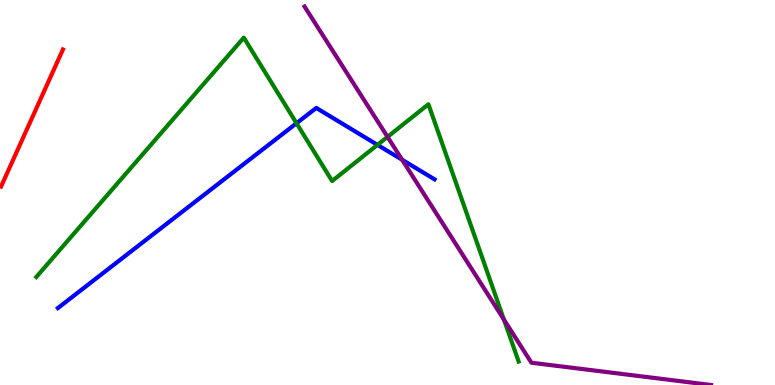[{'lines': ['blue', 'red'], 'intersections': []}, {'lines': ['green', 'red'], 'intersections': []}, {'lines': ['purple', 'red'], 'intersections': []}, {'lines': ['blue', 'green'], 'intersections': [{'x': 3.83, 'y': 6.8}, {'x': 4.87, 'y': 6.24}]}, {'lines': ['blue', 'purple'], 'intersections': [{'x': 5.19, 'y': 5.85}]}, {'lines': ['green', 'purple'], 'intersections': [{'x': 5.0, 'y': 6.45}, {'x': 6.5, 'y': 1.7}]}]